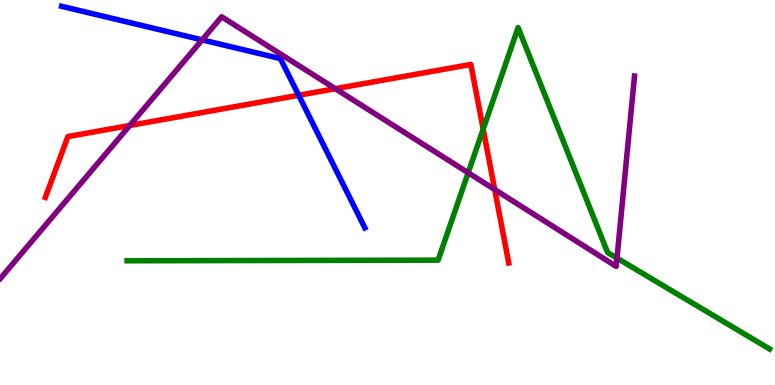[{'lines': ['blue', 'red'], 'intersections': [{'x': 3.85, 'y': 7.53}]}, {'lines': ['green', 'red'], 'intersections': [{'x': 6.23, 'y': 6.65}]}, {'lines': ['purple', 'red'], 'intersections': [{'x': 1.67, 'y': 6.74}, {'x': 4.33, 'y': 7.7}, {'x': 6.38, 'y': 5.08}]}, {'lines': ['blue', 'green'], 'intersections': []}, {'lines': ['blue', 'purple'], 'intersections': [{'x': 2.61, 'y': 8.96}]}, {'lines': ['green', 'purple'], 'intersections': [{'x': 6.04, 'y': 5.51}, {'x': 7.96, 'y': 3.3}]}]